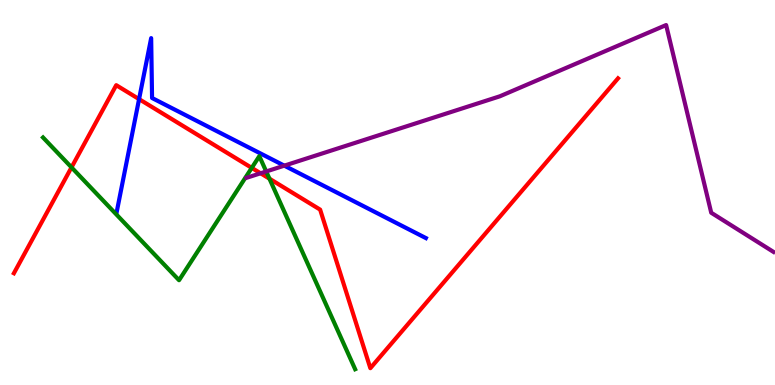[{'lines': ['blue', 'red'], 'intersections': [{'x': 1.79, 'y': 7.43}]}, {'lines': ['green', 'red'], 'intersections': [{'x': 0.923, 'y': 5.65}, {'x': 3.25, 'y': 5.64}, {'x': 3.48, 'y': 5.36}]}, {'lines': ['purple', 'red'], 'intersections': [{'x': 3.36, 'y': 5.5}]}, {'lines': ['blue', 'green'], 'intersections': []}, {'lines': ['blue', 'purple'], 'intersections': [{'x': 3.67, 'y': 5.7}]}, {'lines': ['green', 'purple'], 'intersections': [{'x': 3.43, 'y': 5.55}]}]